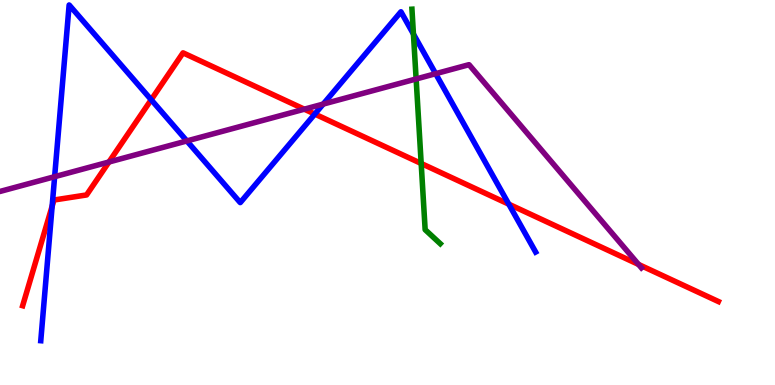[{'lines': ['blue', 'red'], 'intersections': [{'x': 0.673, 'y': 4.64}, {'x': 1.95, 'y': 7.41}, {'x': 4.06, 'y': 7.04}, {'x': 6.57, 'y': 4.7}]}, {'lines': ['green', 'red'], 'intersections': [{'x': 5.43, 'y': 5.75}]}, {'lines': ['purple', 'red'], 'intersections': [{'x': 1.41, 'y': 5.79}, {'x': 3.93, 'y': 7.16}, {'x': 8.24, 'y': 3.13}]}, {'lines': ['blue', 'green'], 'intersections': [{'x': 5.33, 'y': 9.12}]}, {'lines': ['blue', 'purple'], 'intersections': [{'x': 0.705, 'y': 5.41}, {'x': 2.41, 'y': 6.34}, {'x': 4.17, 'y': 7.3}, {'x': 5.62, 'y': 8.09}]}, {'lines': ['green', 'purple'], 'intersections': [{'x': 5.37, 'y': 7.95}]}]